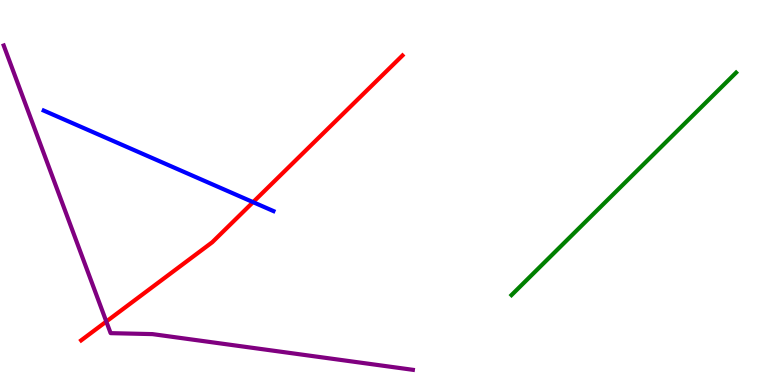[{'lines': ['blue', 'red'], 'intersections': [{'x': 3.27, 'y': 4.75}]}, {'lines': ['green', 'red'], 'intersections': []}, {'lines': ['purple', 'red'], 'intersections': [{'x': 1.37, 'y': 1.65}]}, {'lines': ['blue', 'green'], 'intersections': []}, {'lines': ['blue', 'purple'], 'intersections': []}, {'lines': ['green', 'purple'], 'intersections': []}]